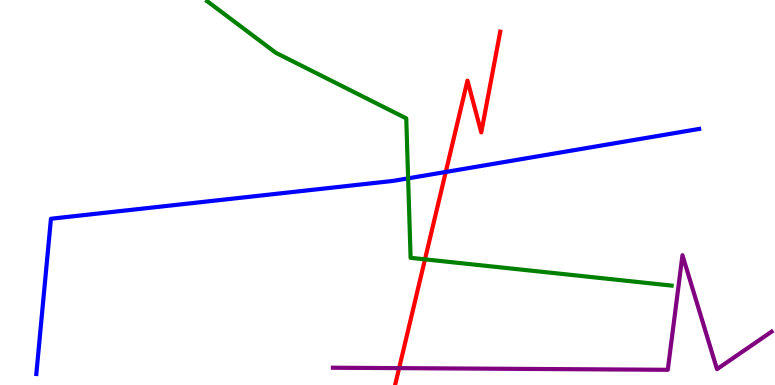[{'lines': ['blue', 'red'], 'intersections': [{'x': 5.75, 'y': 5.53}]}, {'lines': ['green', 'red'], 'intersections': [{'x': 5.48, 'y': 3.26}]}, {'lines': ['purple', 'red'], 'intersections': [{'x': 5.15, 'y': 0.438}]}, {'lines': ['blue', 'green'], 'intersections': [{'x': 5.27, 'y': 5.37}]}, {'lines': ['blue', 'purple'], 'intersections': []}, {'lines': ['green', 'purple'], 'intersections': []}]